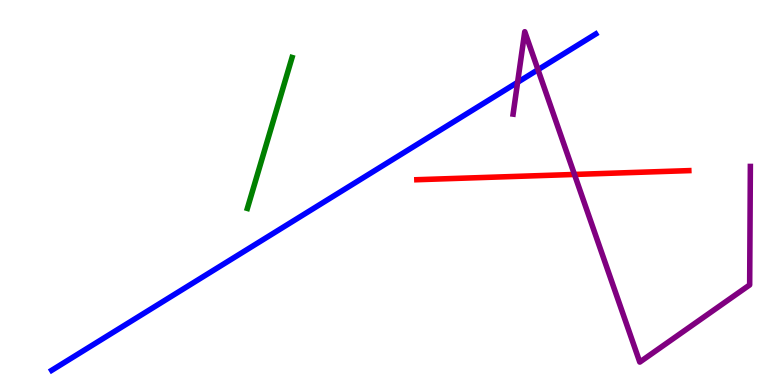[{'lines': ['blue', 'red'], 'intersections': []}, {'lines': ['green', 'red'], 'intersections': []}, {'lines': ['purple', 'red'], 'intersections': [{'x': 7.41, 'y': 5.47}]}, {'lines': ['blue', 'green'], 'intersections': []}, {'lines': ['blue', 'purple'], 'intersections': [{'x': 6.68, 'y': 7.86}, {'x': 6.94, 'y': 8.19}]}, {'lines': ['green', 'purple'], 'intersections': []}]